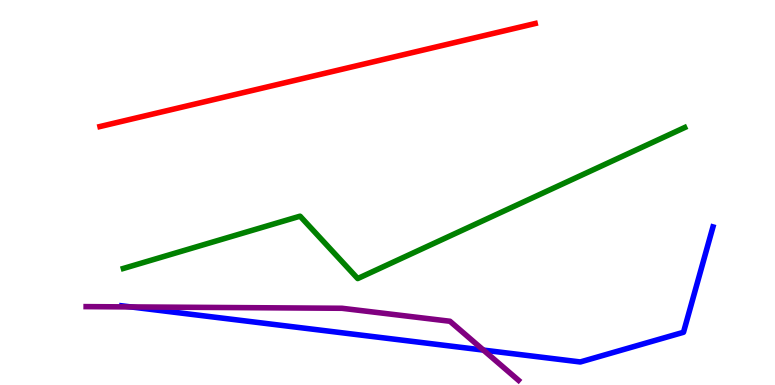[{'lines': ['blue', 'red'], 'intersections': []}, {'lines': ['green', 'red'], 'intersections': []}, {'lines': ['purple', 'red'], 'intersections': []}, {'lines': ['blue', 'green'], 'intersections': []}, {'lines': ['blue', 'purple'], 'intersections': [{'x': 1.69, 'y': 2.03}, {'x': 6.24, 'y': 0.907}]}, {'lines': ['green', 'purple'], 'intersections': []}]